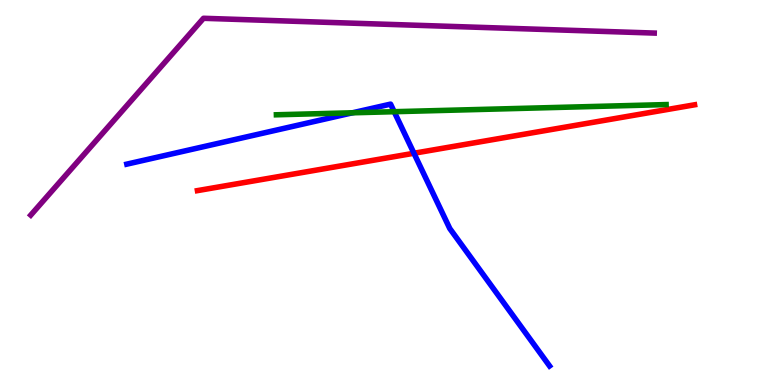[{'lines': ['blue', 'red'], 'intersections': [{'x': 5.34, 'y': 6.02}]}, {'lines': ['green', 'red'], 'intersections': []}, {'lines': ['purple', 'red'], 'intersections': []}, {'lines': ['blue', 'green'], 'intersections': [{'x': 4.55, 'y': 7.07}, {'x': 5.09, 'y': 7.1}]}, {'lines': ['blue', 'purple'], 'intersections': []}, {'lines': ['green', 'purple'], 'intersections': []}]